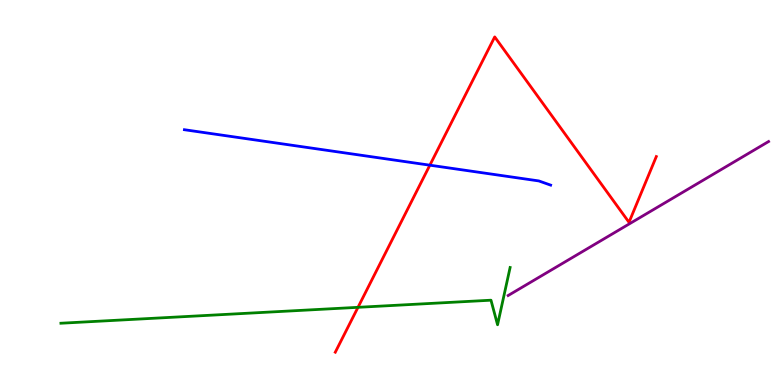[{'lines': ['blue', 'red'], 'intersections': [{'x': 5.55, 'y': 5.71}]}, {'lines': ['green', 'red'], 'intersections': [{'x': 4.62, 'y': 2.02}]}, {'lines': ['purple', 'red'], 'intersections': []}, {'lines': ['blue', 'green'], 'intersections': []}, {'lines': ['blue', 'purple'], 'intersections': []}, {'lines': ['green', 'purple'], 'intersections': []}]